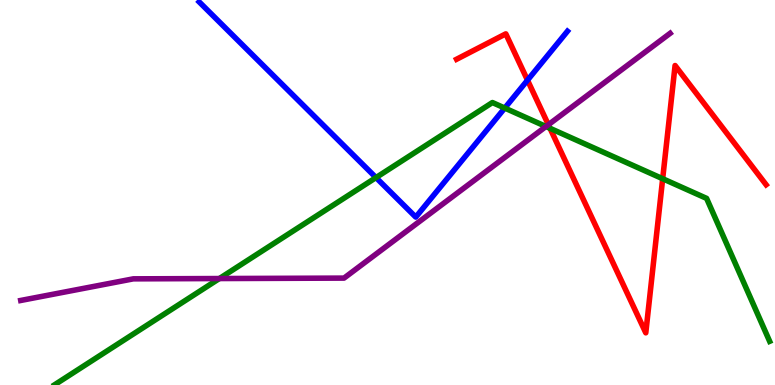[{'lines': ['blue', 'red'], 'intersections': [{'x': 6.81, 'y': 7.92}]}, {'lines': ['green', 'red'], 'intersections': [{'x': 7.1, 'y': 6.67}, {'x': 8.55, 'y': 5.36}]}, {'lines': ['purple', 'red'], 'intersections': [{'x': 7.08, 'y': 6.76}]}, {'lines': ['blue', 'green'], 'intersections': [{'x': 4.85, 'y': 5.39}, {'x': 6.51, 'y': 7.19}]}, {'lines': ['blue', 'purple'], 'intersections': []}, {'lines': ['green', 'purple'], 'intersections': [{'x': 2.83, 'y': 2.77}, {'x': 7.04, 'y': 6.71}]}]